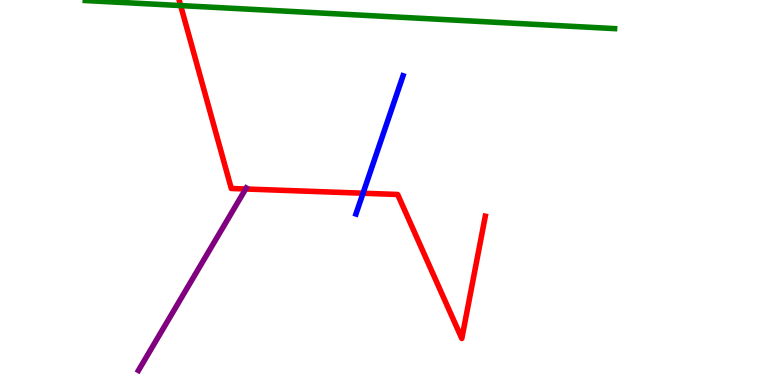[{'lines': ['blue', 'red'], 'intersections': [{'x': 4.68, 'y': 4.98}]}, {'lines': ['green', 'red'], 'intersections': [{'x': 2.33, 'y': 9.86}]}, {'lines': ['purple', 'red'], 'intersections': [{'x': 3.17, 'y': 5.09}]}, {'lines': ['blue', 'green'], 'intersections': []}, {'lines': ['blue', 'purple'], 'intersections': []}, {'lines': ['green', 'purple'], 'intersections': []}]